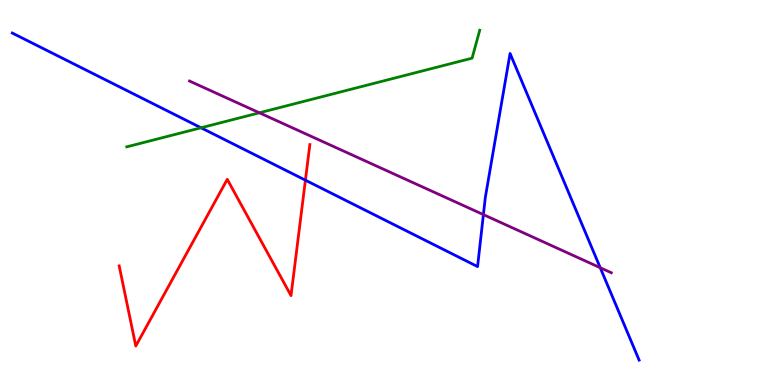[{'lines': ['blue', 'red'], 'intersections': [{'x': 3.94, 'y': 5.32}]}, {'lines': ['green', 'red'], 'intersections': []}, {'lines': ['purple', 'red'], 'intersections': []}, {'lines': ['blue', 'green'], 'intersections': [{'x': 2.59, 'y': 6.68}]}, {'lines': ['blue', 'purple'], 'intersections': [{'x': 6.24, 'y': 4.43}, {'x': 7.74, 'y': 3.05}]}, {'lines': ['green', 'purple'], 'intersections': [{'x': 3.35, 'y': 7.07}]}]